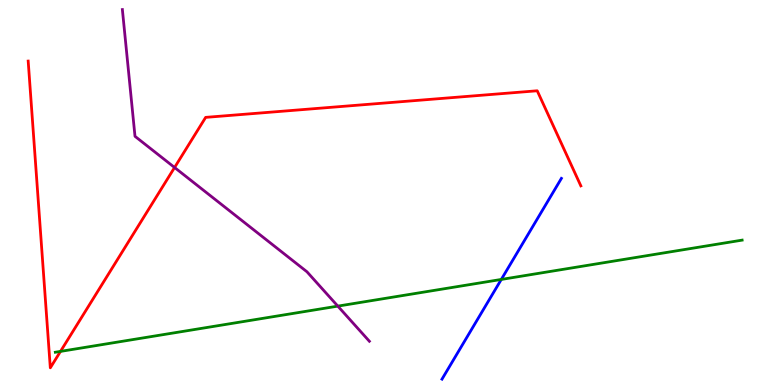[{'lines': ['blue', 'red'], 'intersections': []}, {'lines': ['green', 'red'], 'intersections': [{'x': 0.781, 'y': 0.873}]}, {'lines': ['purple', 'red'], 'intersections': [{'x': 2.25, 'y': 5.65}]}, {'lines': ['blue', 'green'], 'intersections': [{'x': 6.47, 'y': 2.74}]}, {'lines': ['blue', 'purple'], 'intersections': []}, {'lines': ['green', 'purple'], 'intersections': [{'x': 4.36, 'y': 2.05}]}]